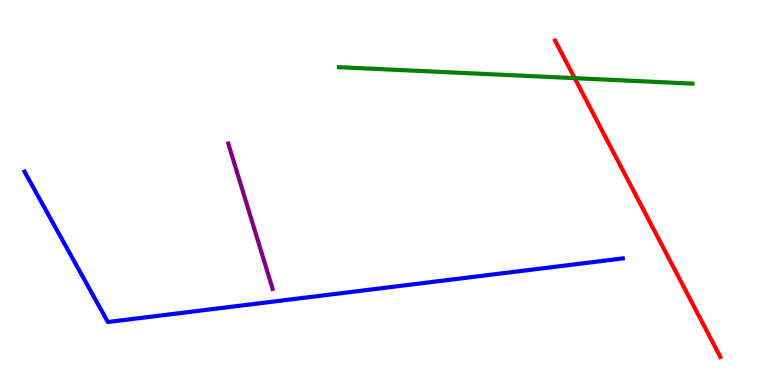[{'lines': ['blue', 'red'], 'intersections': []}, {'lines': ['green', 'red'], 'intersections': [{'x': 7.42, 'y': 7.97}]}, {'lines': ['purple', 'red'], 'intersections': []}, {'lines': ['blue', 'green'], 'intersections': []}, {'lines': ['blue', 'purple'], 'intersections': []}, {'lines': ['green', 'purple'], 'intersections': []}]